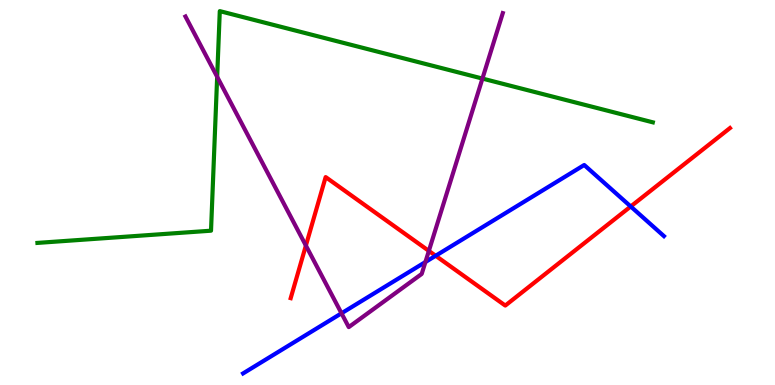[{'lines': ['blue', 'red'], 'intersections': [{'x': 5.62, 'y': 3.36}, {'x': 8.14, 'y': 4.64}]}, {'lines': ['green', 'red'], 'intersections': []}, {'lines': ['purple', 'red'], 'intersections': [{'x': 3.95, 'y': 3.62}, {'x': 5.53, 'y': 3.48}]}, {'lines': ['blue', 'green'], 'intersections': []}, {'lines': ['blue', 'purple'], 'intersections': [{'x': 4.41, 'y': 1.86}, {'x': 5.49, 'y': 3.19}]}, {'lines': ['green', 'purple'], 'intersections': [{'x': 2.8, 'y': 8.0}, {'x': 6.22, 'y': 7.96}]}]